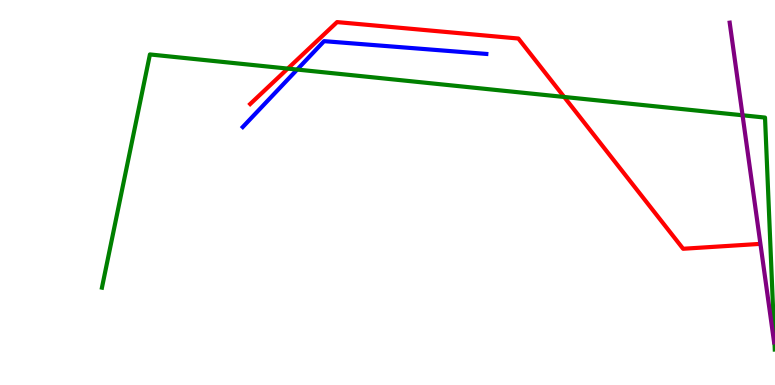[{'lines': ['blue', 'red'], 'intersections': []}, {'lines': ['green', 'red'], 'intersections': [{'x': 3.71, 'y': 8.22}, {'x': 7.28, 'y': 7.48}]}, {'lines': ['purple', 'red'], 'intersections': []}, {'lines': ['blue', 'green'], 'intersections': [{'x': 3.83, 'y': 8.19}]}, {'lines': ['blue', 'purple'], 'intersections': []}, {'lines': ['green', 'purple'], 'intersections': [{'x': 9.58, 'y': 7.01}]}]